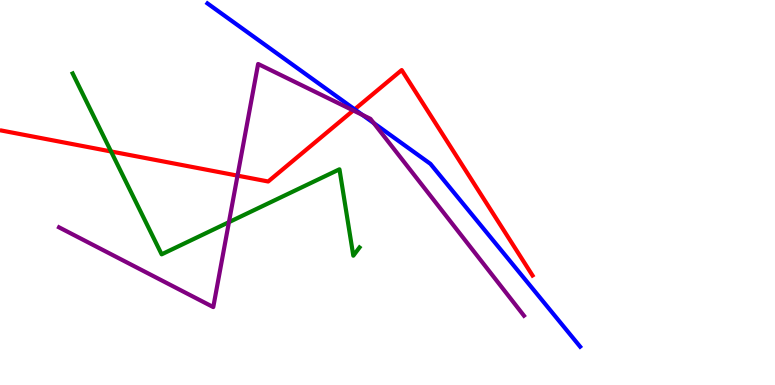[{'lines': ['blue', 'red'], 'intersections': [{'x': 4.58, 'y': 7.16}]}, {'lines': ['green', 'red'], 'intersections': [{'x': 1.43, 'y': 6.07}]}, {'lines': ['purple', 'red'], 'intersections': [{'x': 3.06, 'y': 5.44}, {'x': 4.56, 'y': 7.13}]}, {'lines': ['blue', 'green'], 'intersections': []}, {'lines': ['blue', 'purple'], 'intersections': [{'x': 4.68, 'y': 7.01}, {'x': 4.82, 'y': 6.8}]}, {'lines': ['green', 'purple'], 'intersections': [{'x': 2.95, 'y': 4.23}]}]